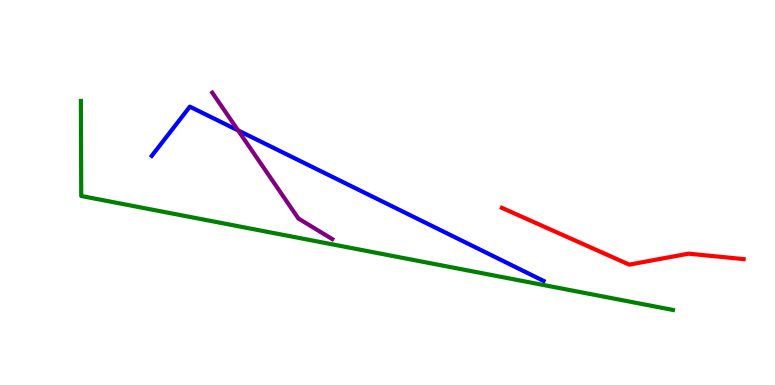[{'lines': ['blue', 'red'], 'intersections': []}, {'lines': ['green', 'red'], 'intersections': []}, {'lines': ['purple', 'red'], 'intersections': []}, {'lines': ['blue', 'green'], 'intersections': []}, {'lines': ['blue', 'purple'], 'intersections': [{'x': 3.07, 'y': 6.61}]}, {'lines': ['green', 'purple'], 'intersections': []}]